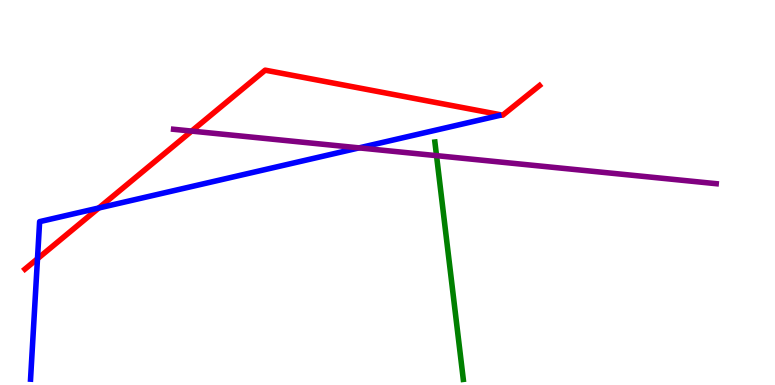[{'lines': ['blue', 'red'], 'intersections': [{'x': 0.484, 'y': 3.28}, {'x': 1.27, 'y': 4.6}]}, {'lines': ['green', 'red'], 'intersections': []}, {'lines': ['purple', 'red'], 'intersections': [{'x': 2.47, 'y': 6.6}]}, {'lines': ['blue', 'green'], 'intersections': []}, {'lines': ['blue', 'purple'], 'intersections': [{'x': 4.63, 'y': 6.16}]}, {'lines': ['green', 'purple'], 'intersections': [{'x': 5.63, 'y': 5.96}]}]